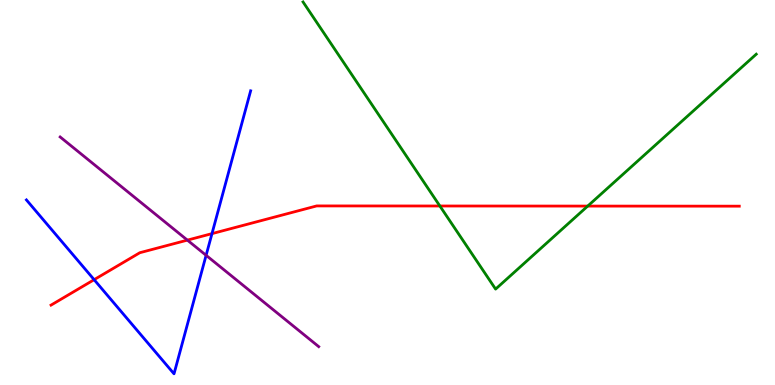[{'lines': ['blue', 'red'], 'intersections': [{'x': 1.21, 'y': 2.74}, {'x': 2.74, 'y': 3.93}]}, {'lines': ['green', 'red'], 'intersections': [{'x': 5.68, 'y': 4.65}, {'x': 7.58, 'y': 4.65}]}, {'lines': ['purple', 'red'], 'intersections': [{'x': 2.42, 'y': 3.76}]}, {'lines': ['blue', 'green'], 'intersections': []}, {'lines': ['blue', 'purple'], 'intersections': [{'x': 2.66, 'y': 3.37}]}, {'lines': ['green', 'purple'], 'intersections': []}]